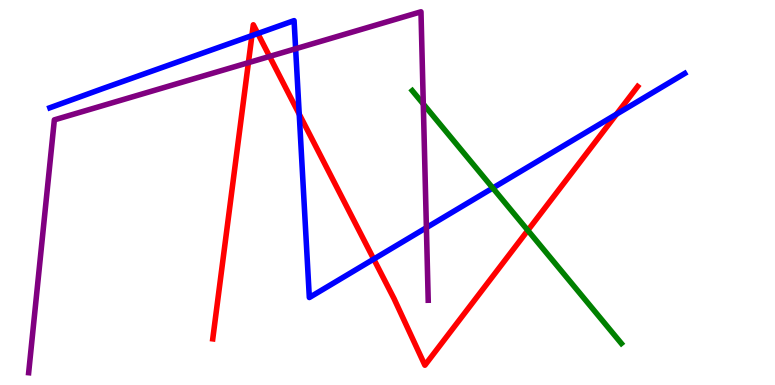[{'lines': ['blue', 'red'], 'intersections': [{'x': 3.25, 'y': 9.08}, {'x': 3.33, 'y': 9.13}, {'x': 3.86, 'y': 7.04}, {'x': 4.82, 'y': 3.27}, {'x': 7.95, 'y': 7.03}]}, {'lines': ['green', 'red'], 'intersections': [{'x': 6.81, 'y': 4.02}]}, {'lines': ['purple', 'red'], 'intersections': [{'x': 3.21, 'y': 8.37}, {'x': 3.48, 'y': 8.53}]}, {'lines': ['blue', 'green'], 'intersections': [{'x': 6.36, 'y': 5.12}]}, {'lines': ['blue', 'purple'], 'intersections': [{'x': 3.81, 'y': 8.73}, {'x': 5.5, 'y': 4.09}]}, {'lines': ['green', 'purple'], 'intersections': [{'x': 5.46, 'y': 7.3}]}]